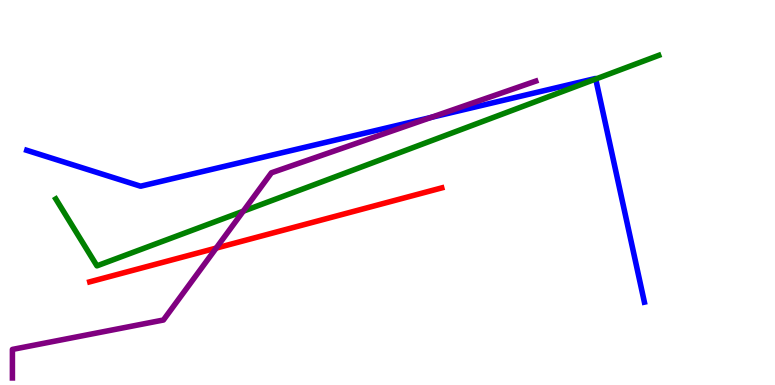[{'lines': ['blue', 'red'], 'intersections': []}, {'lines': ['green', 'red'], 'intersections': []}, {'lines': ['purple', 'red'], 'intersections': [{'x': 2.79, 'y': 3.56}]}, {'lines': ['blue', 'green'], 'intersections': [{'x': 7.69, 'y': 7.95}]}, {'lines': ['blue', 'purple'], 'intersections': [{'x': 5.56, 'y': 6.95}]}, {'lines': ['green', 'purple'], 'intersections': [{'x': 3.14, 'y': 4.51}]}]